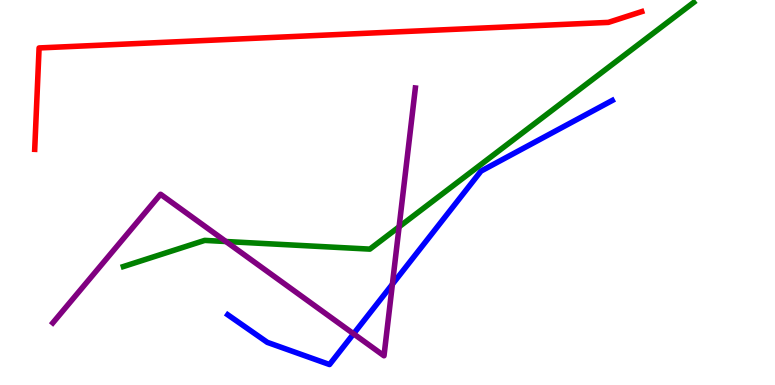[{'lines': ['blue', 'red'], 'intersections': []}, {'lines': ['green', 'red'], 'intersections': []}, {'lines': ['purple', 'red'], 'intersections': []}, {'lines': ['blue', 'green'], 'intersections': []}, {'lines': ['blue', 'purple'], 'intersections': [{'x': 4.56, 'y': 1.33}, {'x': 5.06, 'y': 2.62}]}, {'lines': ['green', 'purple'], 'intersections': [{'x': 2.91, 'y': 3.73}, {'x': 5.15, 'y': 4.11}]}]